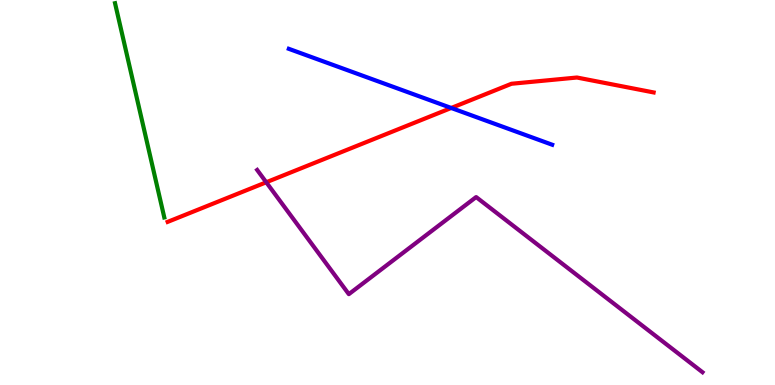[{'lines': ['blue', 'red'], 'intersections': [{'x': 5.82, 'y': 7.2}]}, {'lines': ['green', 'red'], 'intersections': []}, {'lines': ['purple', 'red'], 'intersections': [{'x': 3.44, 'y': 5.27}]}, {'lines': ['blue', 'green'], 'intersections': []}, {'lines': ['blue', 'purple'], 'intersections': []}, {'lines': ['green', 'purple'], 'intersections': []}]